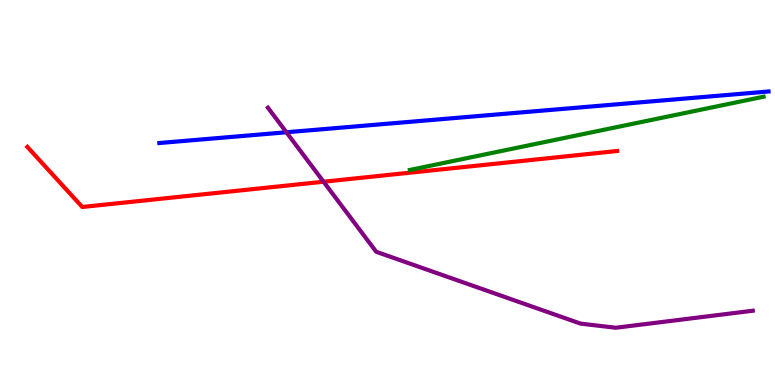[{'lines': ['blue', 'red'], 'intersections': []}, {'lines': ['green', 'red'], 'intersections': []}, {'lines': ['purple', 'red'], 'intersections': [{'x': 4.17, 'y': 5.28}]}, {'lines': ['blue', 'green'], 'intersections': []}, {'lines': ['blue', 'purple'], 'intersections': [{'x': 3.7, 'y': 6.56}]}, {'lines': ['green', 'purple'], 'intersections': []}]